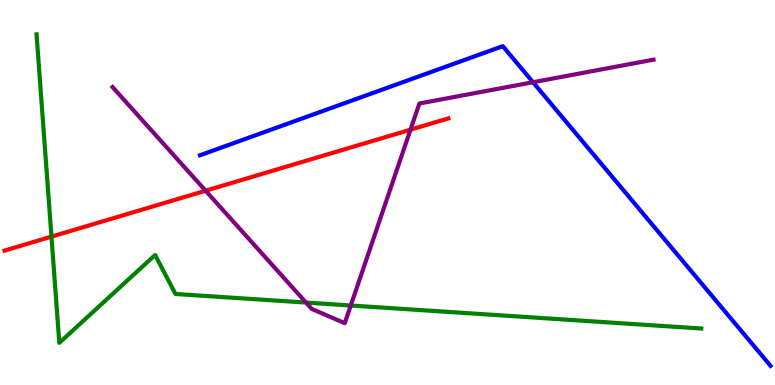[{'lines': ['blue', 'red'], 'intersections': []}, {'lines': ['green', 'red'], 'intersections': [{'x': 0.664, 'y': 3.85}]}, {'lines': ['purple', 'red'], 'intersections': [{'x': 2.65, 'y': 5.05}, {'x': 5.3, 'y': 6.63}]}, {'lines': ['blue', 'green'], 'intersections': []}, {'lines': ['blue', 'purple'], 'intersections': [{'x': 6.88, 'y': 7.86}]}, {'lines': ['green', 'purple'], 'intersections': [{'x': 3.95, 'y': 2.14}, {'x': 4.53, 'y': 2.06}]}]